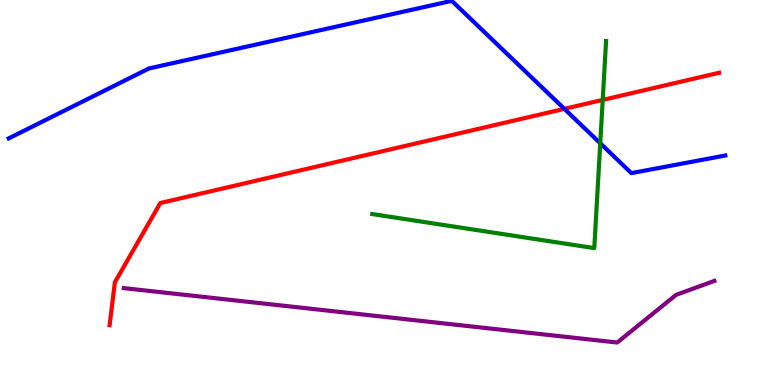[{'lines': ['blue', 'red'], 'intersections': [{'x': 7.28, 'y': 7.17}]}, {'lines': ['green', 'red'], 'intersections': [{'x': 7.78, 'y': 7.4}]}, {'lines': ['purple', 'red'], 'intersections': []}, {'lines': ['blue', 'green'], 'intersections': [{'x': 7.75, 'y': 6.28}]}, {'lines': ['blue', 'purple'], 'intersections': []}, {'lines': ['green', 'purple'], 'intersections': []}]